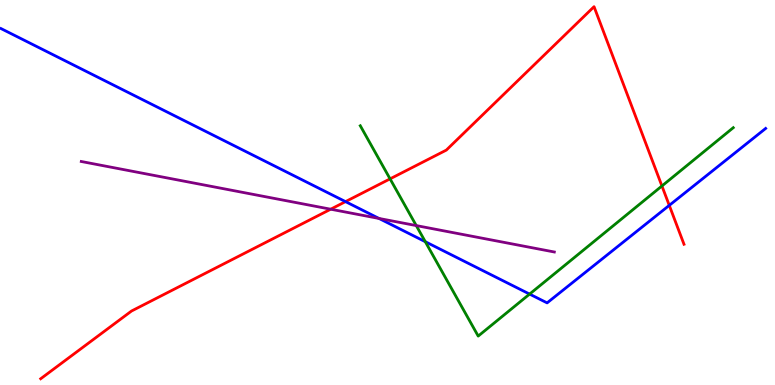[{'lines': ['blue', 'red'], 'intersections': [{'x': 4.46, 'y': 4.76}, {'x': 8.64, 'y': 4.67}]}, {'lines': ['green', 'red'], 'intersections': [{'x': 5.03, 'y': 5.35}, {'x': 8.54, 'y': 5.17}]}, {'lines': ['purple', 'red'], 'intersections': [{'x': 4.27, 'y': 4.57}]}, {'lines': ['blue', 'green'], 'intersections': [{'x': 5.49, 'y': 3.72}, {'x': 6.83, 'y': 2.36}]}, {'lines': ['blue', 'purple'], 'intersections': [{'x': 4.89, 'y': 4.33}]}, {'lines': ['green', 'purple'], 'intersections': [{'x': 5.37, 'y': 4.14}]}]